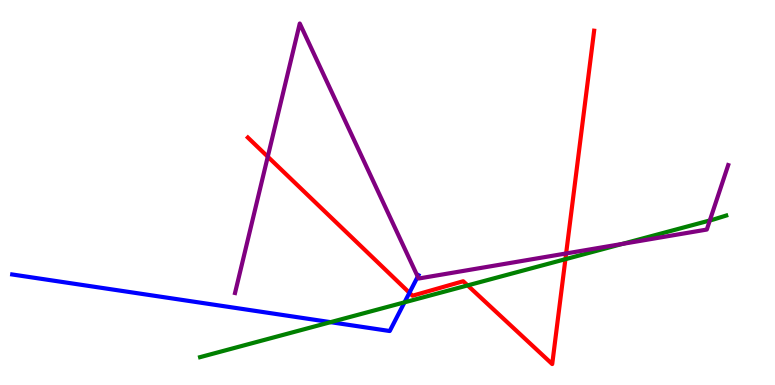[{'lines': ['blue', 'red'], 'intersections': [{'x': 5.28, 'y': 2.4}]}, {'lines': ['green', 'red'], 'intersections': [{'x': 6.03, 'y': 2.59}, {'x': 7.3, 'y': 3.27}]}, {'lines': ['purple', 'red'], 'intersections': [{'x': 3.46, 'y': 5.93}, {'x': 7.3, 'y': 3.42}]}, {'lines': ['blue', 'green'], 'intersections': [{'x': 4.27, 'y': 1.63}, {'x': 5.22, 'y': 2.15}]}, {'lines': ['blue', 'purple'], 'intersections': [{'x': 5.39, 'y': 2.81}]}, {'lines': ['green', 'purple'], 'intersections': [{'x': 8.03, 'y': 3.67}, {'x': 9.16, 'y': 4.27}]}]